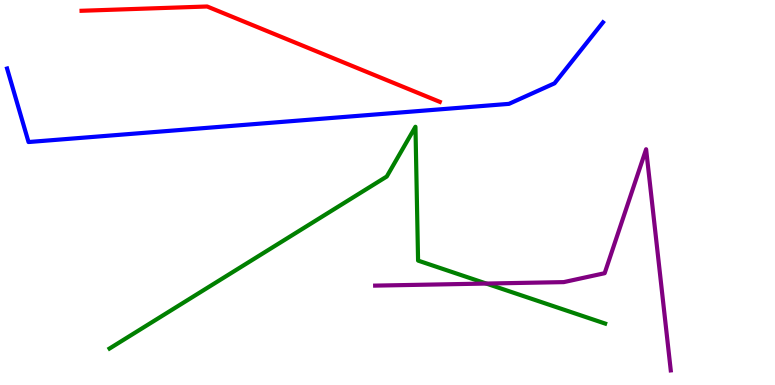[{'lines': ['blue', 'red'], 'intersections': []}, {'lines': ['green', 'red'], 'intersections': []}, {'lines': ['purple', 'red'], 'intersections': []}, {'lines': ['blue', 'green'], 'intersections': []}, {'lines': ['blue', 'purple'], 'intersections': []}, {'lines': ['green', 'purple'], 'intersections': [{'x': 6.27, 'y': 2.63}]}]